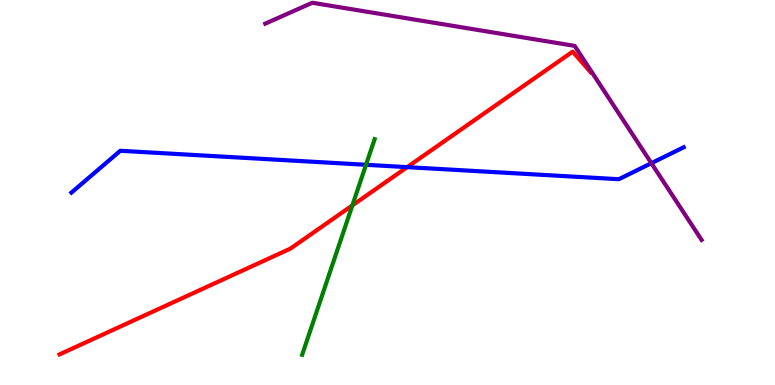[{'lines': ['blue', 'red'], 'intersections': [{'x': 5.25, 'y': 5.66}]}, {'lines': ['green', 'red'], 'intersections': [{'x': 4.55, 'y': 4.67}]}, {'lines': ['purple', 'red'], 'intersections': []}, {'lines': ['blue', 'green'], 'intersections': [{'x': 4.72, 'y': 5.72}]}, {'lines': ['blue', 'purple'], 'intersections': [{'x': 8.4, 'y': 5.76}]}, {'lines': ['green', 'purple'], 'intersections': []}]